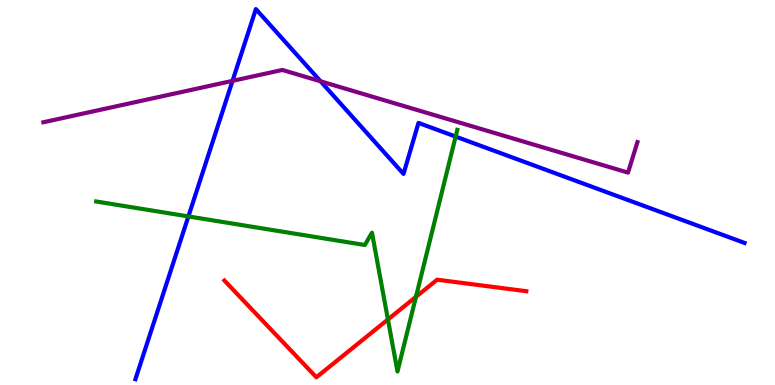[{'lines': ['blue', 'red'], 'intersections': []}, {'lines': ['green', 'red'], 'intersections': [{'x': 5.01, 'y': 1.7}, {'x': 5.37, 'y': 2.29}]}, {'lines': ['purple', 'red'], 'intersections': []}, {'lines': ['blue', 'green'], 'intersections': [{'x': 2.43, 'y': 4.38}, {'x': 5.88, 'y': 6.45}]}, {'lines': ['blue', 'purple'], 'intersections': [{'x': 3.0, 'y': 7.9}, {'x': 4.14, 'y': 7.89}]}, {'lines': ['green', 'purple'], 'intersections': []}]